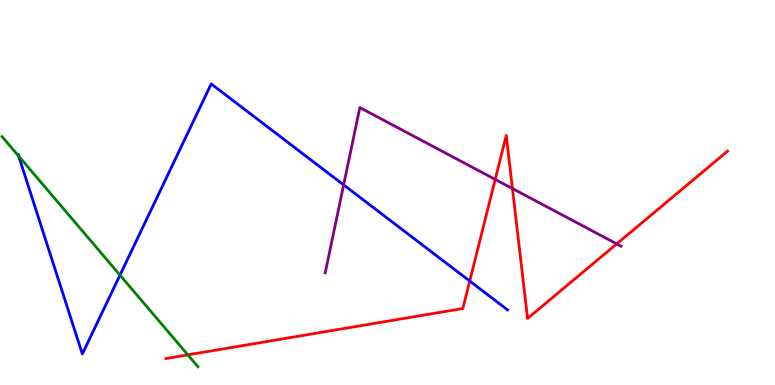[{'lines': ['blue', 'red'], 'intersections': [{'x': 6.06, 'y': 2.7}]}, {'lines': ['green', 'red'], 'intersections': [{'x': 2.42, 'y': 0.783}]}, {'lines': ['purple', 'red'], 'intersections': [{'x': 6.39, 'y': 5.34}, {'x': 6.61, 'y': 5.1}, {'x': 7.96, 'y': 3.67}]}, {'lines': ['blue', 'green'], 'intersections': [{'x': 0.241, 'y': 5.95}, {'x': 1.55, 'y': 2.85}]}, {'lines': ['blue', 'purple'], 'intersections': [{'x': 4.43, 'y': 5.2}]}, {'lines': ['green', 'purple'], 'intersections': []}]